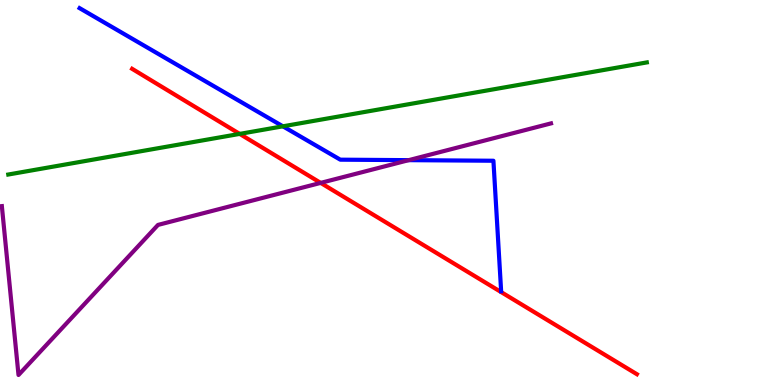[{'lines': ['blue', 'red'], 'intersections': []}, {'lines': ['green', 'red'], 'intersections': [{'x': 3.09, 'y': 6.52}]}, {'lines': ['purple', 'red'], 'intersections': [{'x': 4.14, 'y': 5.25}]}, {'lines': ['blue', 'green'], 'intersections': [{'x': 3.65, 'y': 6.72}]}, {'lines': ['blue', 'purple'], 'intersections': [{'x': 5.27, 'y': 5.84}]}, {'lines': ['green', 'purple'], 'intersections': []}]